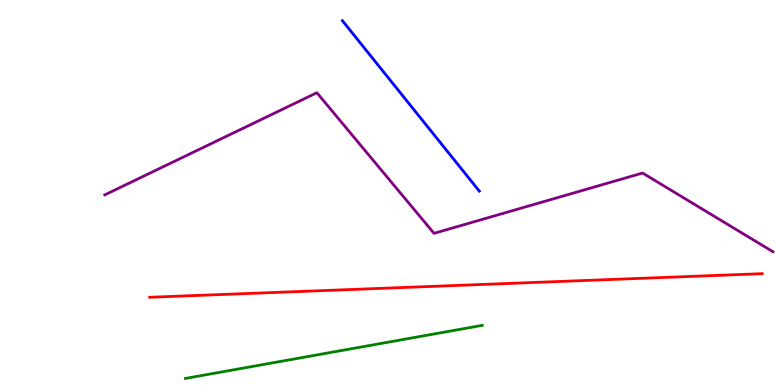[{'lines': ['blue', 'red'], 'intersections': []}, {'lines': ['green', 'red'], 'intersections': []}, {'lines': ['purple', 'red'], 'intersections': []}, {'lines': ['blue', 'green'], 'intersections': []}, {'lines': ['blue', 'purple'], 'intersections': []}, {'lines': ['green', 'purple'], 'intersections': []}]